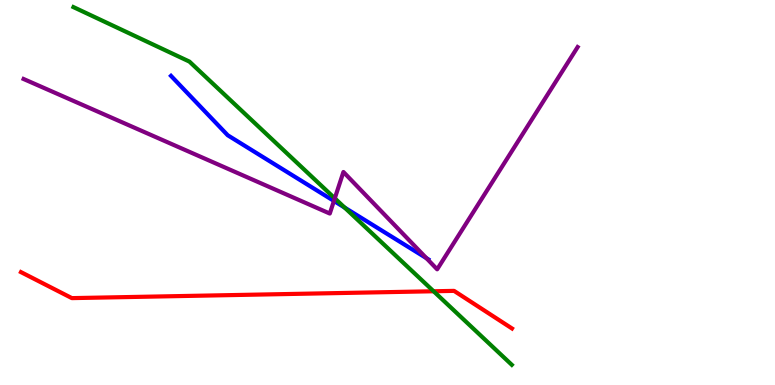[{'lines': ['blue', 'red'], 'intersections': []}, {'lines': ['green', 'red'], 'intersections': [{'x': 5.59, 'y': 2.43}]}, {'lines': ['purple', 'red'], 'intersections': []}, {'lines': ['blue', 'green'], 'intersections': [{'x': 4.45, 'y': 4.61}]}, {'lines': ['blue', 'purple'], 'intersections': [{'x': 4.31, 'y': 4.78}, {'x': 5.5, 'y': 3.29}]}, {'lines': ['green', 'purple'], 'intersections': [{'x': 4.32, 'y': 4.85}]}]